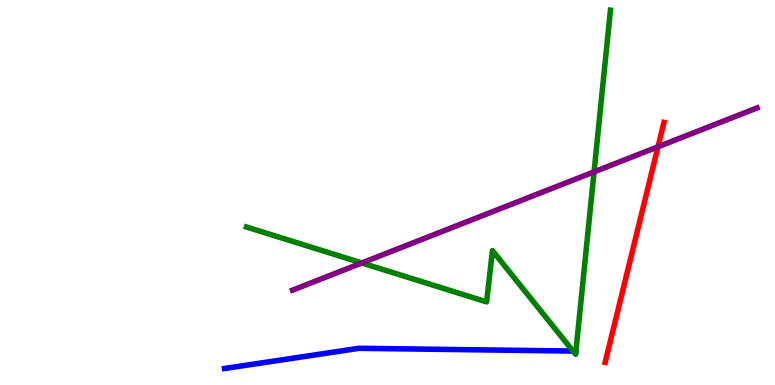[{'lines': ['blue', 'red'], 'intersections': []}, {'lines': ['green', 'red'], 'intersections': []}, {'lines': ['purple', 'red'], 'intersections': [{'x': 8.49, 'y': 6.19}]}, {'lines': ['blue', 'green'], 'intersections': [{'x': 7.39, 'y': 0.881}, {'x': 7.43, 'y': 0.88}]}, {'lines': ['blue', 'purple'], 'intersections': []}, {'lines': ['green', 'purple'], 'intersections': [{'x': 4.67, 'y': 3.17}, {'x': 7.67, 'y': 5.54}]}]